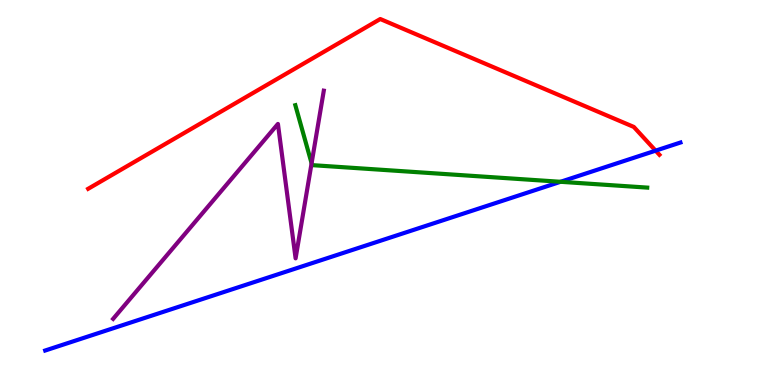[{'lines': ['blue', 'red'], 'intersections': [{'x': 8.46, 'y': 6.09}]}, {'lines': ['green', 'red'], 'intersections': []}, {'lines': ['purple', 'red'], 'intersections': []}, {'lines': ['blue', 'green'], 'intersections': [{'x': 7.23, 'y': 5.28}]}, {'lines': ['blue', 'purple'], 'intersections': []}, {'lines': ['green', 'purple'], 'intersections': [{'x': 4.02, 'y': 5.76}]}]